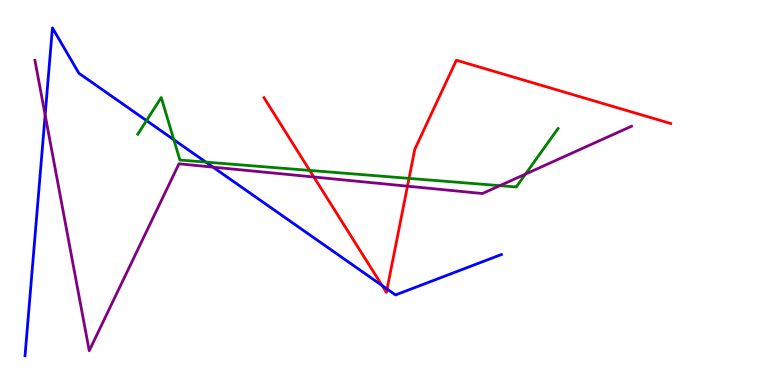[{'lines': ['blue', 'red'], 'intersections': [{'x': 4.93, 'y': 2.58}, {'x': 4.99, 'y': 2.49}]}, {'lines': ['green', 'red'], 'intersections': [{'x': 4.0, 'y': 5.57}, {'x': 5.28, 'y': 5.37}]}, {'lines': ['purple', 'red'], 'intersections': [{'x': 4.05, 'y': 5.4}, {'x': 5.26, 'y': 5.16}]}, {'lines': ['blue', 'green'], 'intersections': [{'x': 1.89, 'y': 6.87}, {'x': 2.24, 'y': 6.37}, {'x': 2.66, 'y': 5.79}]}, {'lines': ['blue', 'purple'], 'intersections': [{'x': 0.583, 'y': 7.01}, {'x': 2.75, 'y': 5.66}]}, {'lines': ['green', 'purple'], 'intersections': [{'x': 6.45, 'y': 5.18}, {'x': 6.78, 'y': 5.48}]}]